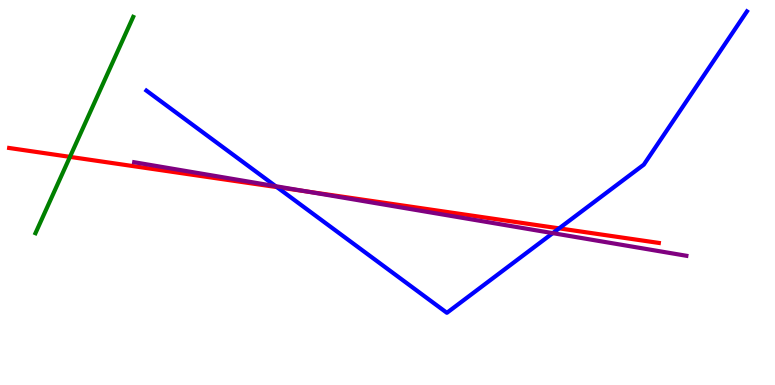[{'lines': ['blue', 'red'], 'intersections': [{'x': 3.57, 'y': 5.14}, {'x': 7.21, 'y': 4.07}]}, {'lines': ['green', 'red'], 'intersections': [{'x': 0.903, 'y': 5.93}]}, {'lines': ['purple', 'red'], 'intersections': [{'x': 3.96, 'y': 5.03}]}, {'lines': ['blue', 'green'], 'intersections': []}, {'lines': ['blue', 'purple'], 'intersections': [{'x': 3.56, 'y': 5.16}, {'x': 7.13, 'y': 3.94}]}, {'lines': ['green', 'purple'], 'intersections': []}]